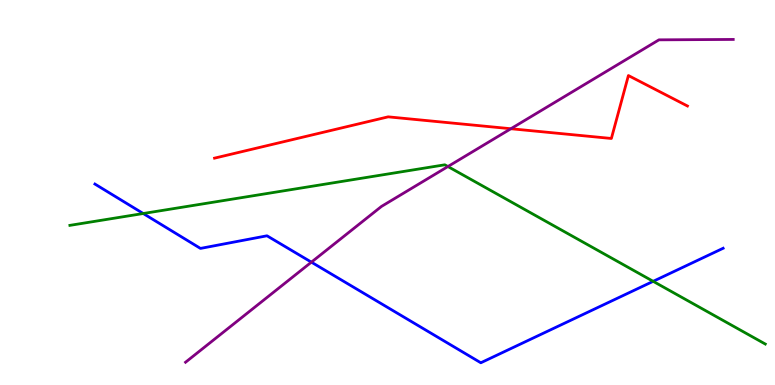[{'lines': ['blue', 'red'], 'intersections': []}, {'lines': ['green', 'red'], 'intersections': []}, {'lines': ['purple', 'red'], 'intersections': [{'x': 6.59, 'y': 6.66}]}, {'lines': ['blue', 'green'], 'intersections': [{'x': 1.85, 'y': 4.45}, {'x': 8.43, 'y': 2.69}]}, {'lines': ['blue', 'purple'], 'intersections': [{'x': 4.02, 'y': 3.19}]}, {'lines': ['green', 'purple'], 'intersections': [{'x': 5.78, 'y': 5.67}]}]